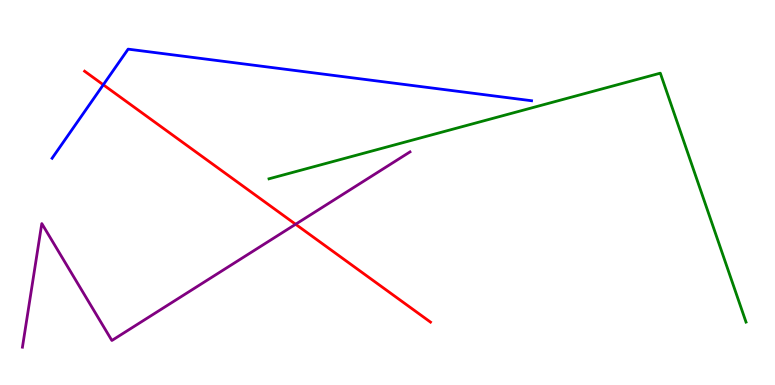[{'lines': ['blue', 'red'], 'intersections': [{'x': 1.33, 'y': 7.8}]}, {'lines': ['green', 'red'], 'intersections': []}, {'lines': ['purple', 'red'], 'intersections': [{'x': 3.81, 'y': 4.17}]}, {'lines': ['blue', 'green'], 'intersections': []}, {'lines': ['blue', 'purple'], 'intersections': []}, {'lines': ['green', 'purple'], 'intersections': []}]